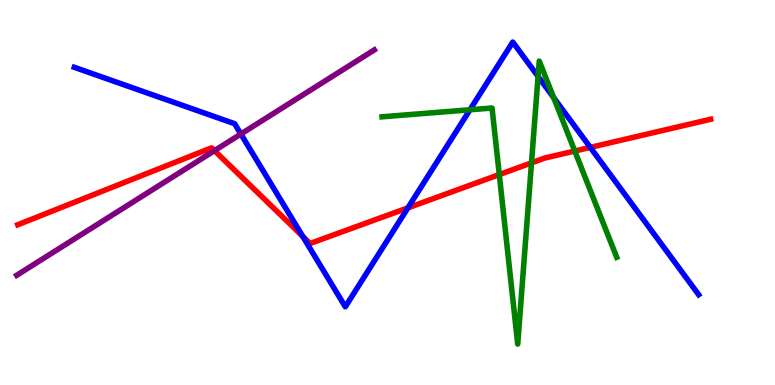[{'lines': ['blue', 'red'], 'intersections': [{'x': 3.91, 'y': 3.86}, {'x': 5.26, 'y': 4.6}, {'x': 7.62, 'y': 6.17}]}, {'lines': ['green', 'red'], 'intersections': [{'x': 6.44, 'y': 5.47}, {'x': 6.86, 'y': 5.77}, {'x': 7.42, 'y': 6.08}]}, {'lines': ['purple', 'red'], 'intersections': [{'x': 2.77, 'y': 6.09}]}, {'lines': ['blue', 'green'], 'intersections': [{'x': 6.06, 'y': 7.15}, {'x': 6.94, 'y': 8.01}, {'x': 7.14, 'y': 7.46}]}, {'lines': ['blue', 'purple'], 'intersections': [{'x': 3.11, 'y': 6.52}]}, {'lines': ['green', 'purple'], 'intersections': []}]